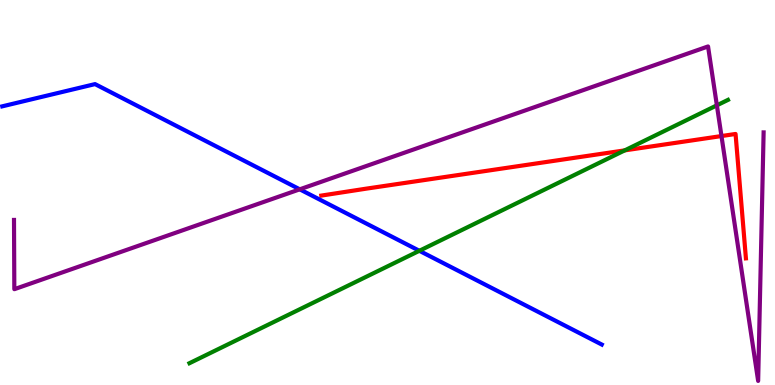[{'lines': ['blue', 'red'], 'intersections': []}, {'lines': ['green', 'red'], 'intersections': [{'x': 8.06, 'y': 6.09}]}, {'lines': ['purple', 'red'], 'intersections': [{'x': 9.31, 'y': 6.47}]}, {'lines': ['blue', 'green'], 'intersections': [{'x': 5.41, 'y': 3.49}]}, {'lines': ['blue', 'purple'], 'intersections': [{'x': 3.87, 'y': 5.08}]}, {'lines': ['green', 'purple'], 'intersections': [{'x': 9.25, 'y': 7.26}]}]